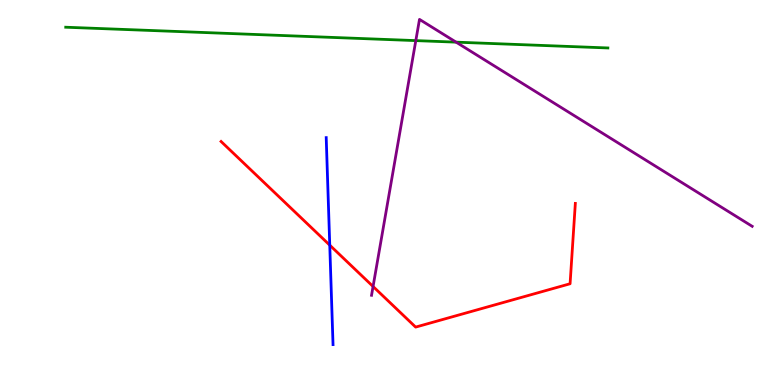[{'lines': ['blue', 'red'], 'intersections': [{'x': 4.25, 'y': 3.63}]}, {'lines': ['green', 'red'], 'intersections': []}, {'lines': ['purple', 'red'], 'intersections': [{'x': 4.81, 'y': 2.56}]}, {'lines': ['blue', 'green'], 'intersections': []}, {'lines': ['blue', 'purple'], 'intersections': []}, {'lines': ['green', 'purple'], 'intersections': [{'x': 5.37, 'y': 8.95}, {'x': 5.89, 'y': 8.91}]}]